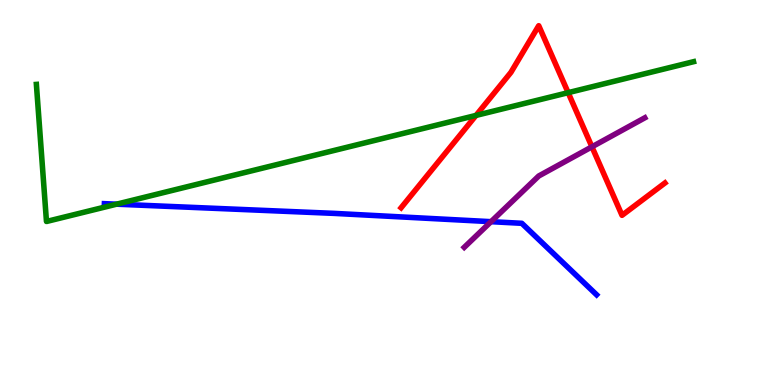[{'lines': ['blue', 'red'], 'intersections': []}, {'lines': ['green', 'red'], 'intersections': [{'x': 6.14, 'y': 7.0}, {'x': 7.33, 'y': 7.59}]}, {'lines': ['purple', 'red'], 'intersections': [{'x': 7.64, 'y': 6.19}]}, {'lines': ['blue', 'green'], 'intersections': [{'x': 1.5, 'y': 4.7}]}, {'lines': ['blue', 'purple'], 'intersections': [{'x': 6.34, 'y': 4.24}]}, {'lines': ['green', 'purple'], 'intersections': []}]